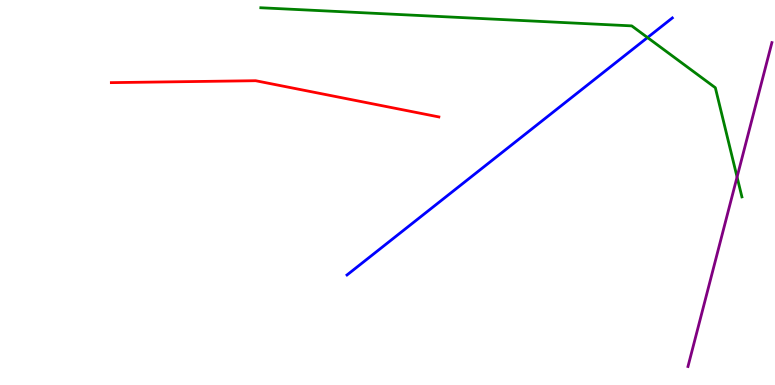[{'lines': ['blue', 'red'], 'intersections': []}, {'lines': ['green', 'red'], 'intersections': []}, {'lines': ['purple', 'red'], 'intersections': []}, {'lines': ['blue', 'green'], 'intersections': [{'x': 8.36, 'y': 9.02}]}, {'lines': ['blue', 'purple'], 'intersections': []}, {'lines': ['green', 'purple'], 'intersections': [{'x': 9.51, 'y': 5.4}]}]